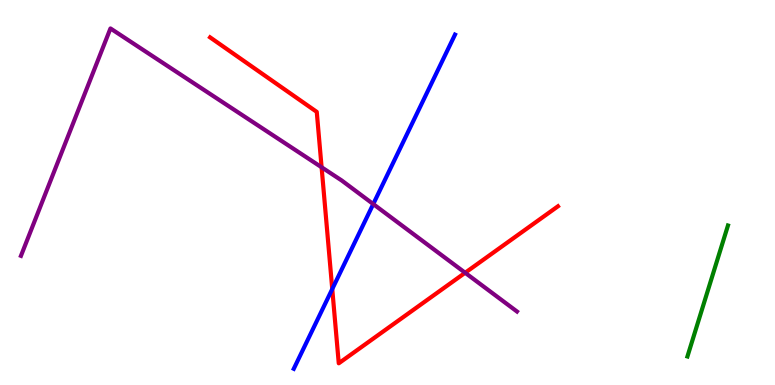[{'lines': ['blue', 'red'], 'intersections': [{'x': 4.29, 'y': 2.49}]}, {'lines': ['green', 'red'], 'intersections': []}, {'lines': ['purple', 'red'], 'intersections': [{'x': 4.15, 'y': 5.66}, {'x': 6.0, 'y': 2.92}]}, {'lines': ['blue', 'green'], 'intersections': []}, {'lines': ['blue', 'purple'], 'intersections': [{'x': 4.82, 'y': 4.7}]}, {'lines': ['green', 'purple'], 'intersections': []}]